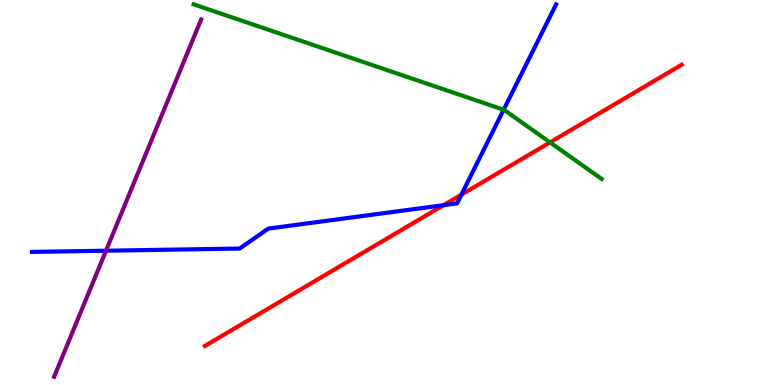[{'lines': ['blue', 'red'], 'intersections': [{'x': 5.72, 'y': 4.67}, {'x': 5.95, 'y': 4.94}]}, {'lines': ['green', 'red'], 'intersections': [{'x': 7.1, 'y': 6.3}]}, {'lines': ['purple', 'red'], 'intersections': []}, {'lines': ['blue', 'green'], 'intersections': [{'x': 6.5, 'y': 7.15}]}, {'lines': ['blue', 'purple'], 'intersections': [{'x': 1.37, 'y': 3.49}]}, {'lines': ['green', 'purple'], 'intersections': []}]